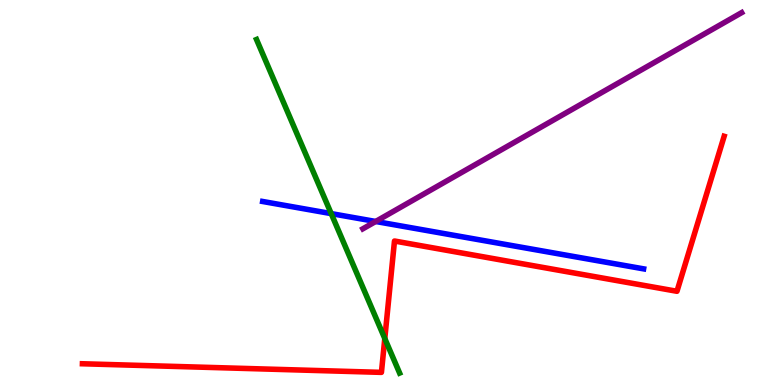[{'lines': ['blue', 'red'], 'intersections': []}, {'lines': ['green', 'red'], 'intersections': [{'x': 4.97, 'y': 1.21}]}, {'lines': ['purple', 'red'], 'intersections': []}, {'lines': ['blue', 'green'], 'intersections': [{'x': 4.27, 'y': 4.45}]}, {'lines': ['blue', 'purple'], 'intersections': [{'x': 4.85, 'y': 4.25}]}, {'lines': ['green', 'purple'], 'intersections': []}]